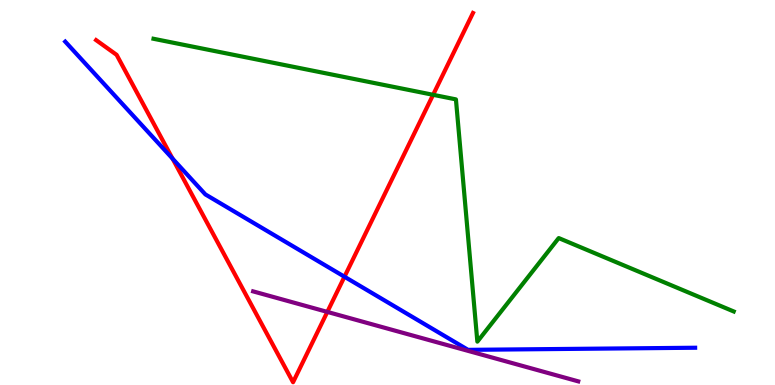[{'lines': ['blue', 'red'], 'intersections': [{'x': 2.23, 'y': 5.88}, {'x': 4.44, 'y': 2.81}]}, {'lines': ['green', 'red'], 'intersections': [{'x': 5.59, 'y': 7.54}]}, {'lines': ['purple', 'red'], 'intersections': [{'x': 4.22, 'y': 1.9}]}, {'lines': ['blue', 'green'], 'intersections': []}, {'lines': ['blue', 'purple'], 'intersections': []}, {'lines': ['green', 'purple'], 'intersections': []}]